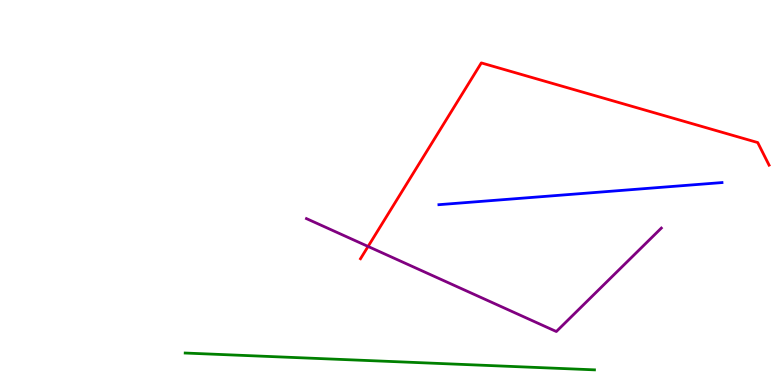[{'lines': ['blue', 'red'], 'intersections': []}, {'lines': ['green', 'red'], 'intersections': []}, {'lines': ['purple', 'red'], 'intersections': [{'x': 4.75, 'y': 3.6}]}, {'lines': ['blue', 'green'], 'intersections': []}, {'lines': ['blue', 'purple'], 'intersections': []}, {'lines': ['green', 'purple'], 'intersections': []}]